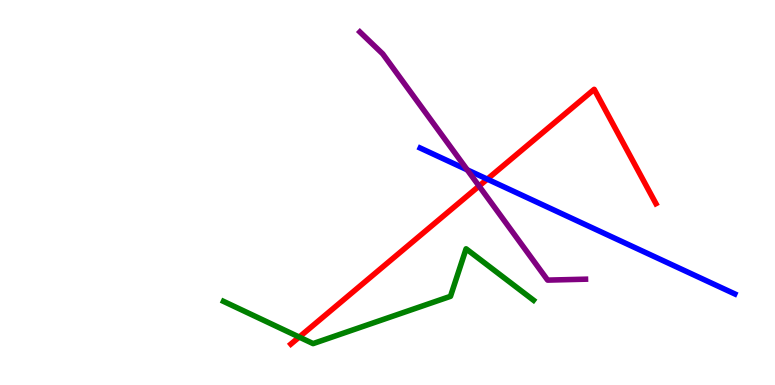[{'lines': ['blue', 'red'], 'intersections': [{'x': 6.29, 'y': 5.35}]}, {'lines': ['green', 'red'], 'intersections': [{'x': 3.86, 'y': 1.25}]}, {'lines': ['purple', 'red'], 'intersections': [{'x': 6.18, 'y': 5.17}]}, {'lines': ['blue', 'green'], 'intersections': []}, {'lines': ['blue', 'purple'], 'intersections': [{'x': 6.03, 'y': 5.59}]}, {'lines': ['green', 'purple'], 'intersections': []}]